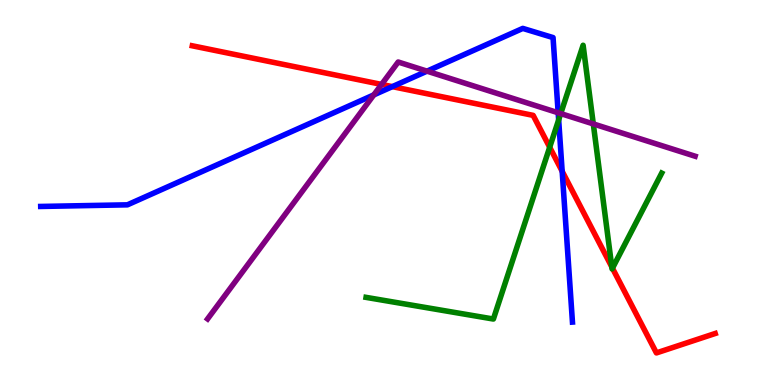[{'lines': ['blue', 'red'], 'intersections': [{'x': 5.06, 'y': 7.75}, {'x': 7.25, 'y': 5.55}]}, {'lines': ['green', 'red'], 'intersections': [{'x': 7.09, 'y': 6.18}, {'x': 7.89, 'y': 3.07}, {'x': 7.9, 'y': 3.03}]}, {'lines': ['purple', 'red'], 'intersections': [{'x': 4.92, 'y': 7.81}]}, {'lines': ['blue', 'green'], 'intersections': [{'x': 7.21, 'y': 6.89}]}, {'lines': ['blue', 'purple'], 'intersections': [{'x': 4.82, 'y': 7.54}, {'x': 5.51, 'y': 8.15}, {'x': 7.2, 'y': 7.07}]}, {'lines': ['green', 'purple'], 'intersections': [{'x': 7.24, 'y': 7.05}, {'x': 7.66, 'y': 6.78}]}]